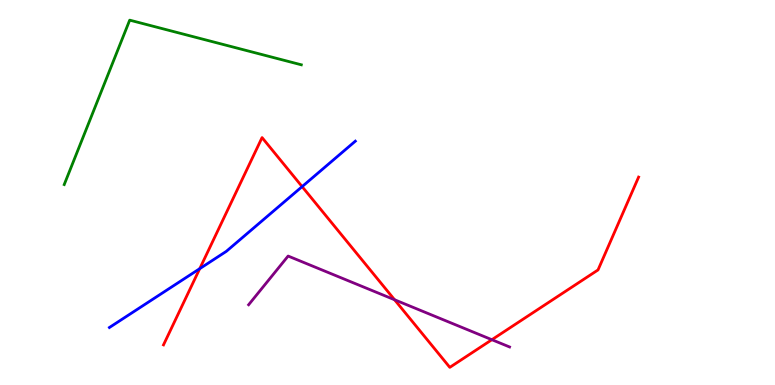[{'lines': ['blue', 'red'], 'intersections': [{'x': 2.58, 'y': 3.02}, {'x': 3.9, 'y': 5.15}]}, {'lines': ['green', 'red'], 'intersections': []}, {'lines': ['purple', 'red'], 'intersections': [{'x': 5.09, 'y': 2.21}, {'x': 6.35, 'y': 1.18}]}, {'lines': ['blue', 'green'], 'intersections': []}, {'lines': ['blue', 'purple'], 'intersections': []}, {'lines': ['green', 'purple'], 'intersections': []}]